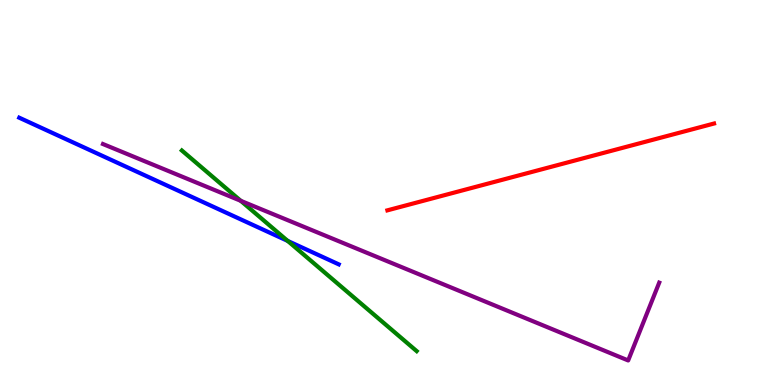[{'lines': ['blue', 'red'], 'intersections': []}, {'lines': ['green', 'red'], 'intersections': []}, {'lines': ['purple', 'red'], 'intersections': []}, {'lines': ['blue', 'green'], 'intersections': [{'x': 3.71, 'y': 3.74}]}, {'lines': ['blue', 'purple'], 'intersections': []}, {'lines': ['green', 'purple'], 'intersections': [{'x': 3.11, 'y': 4.78}]}]